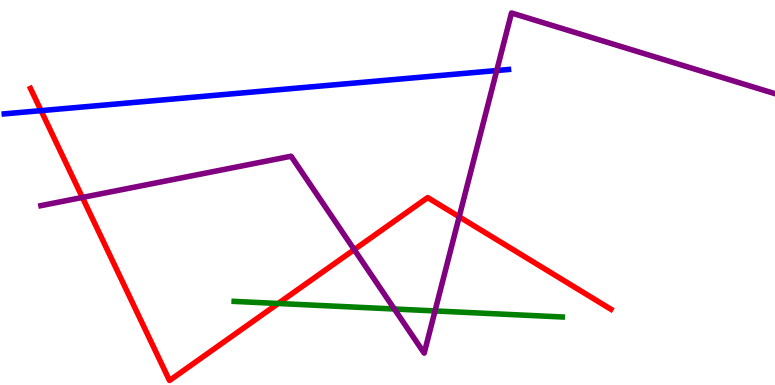[{'lines': ['blue', 'red'], 'intersections': [{'x': 0.53, 'y': 7.13}]}, {'lines': ['green', 'red'], 'intersections': [{'x': 3.59, 'y': 2.12}]}, {'lines': ['purple', 'red'], 'intersections': [{'x': 1.06, 'y': 4.87}, {'x': 4.57, 'y': 3.52}, {'x': 5.93, 'y': 4.37}]}, {'lines': ['blue', 'green'], 'intersections': []}, {'lines': ['blue', 'purple'], 'intersections': [{'x': 6.41, 'y': 8.17}]}, {'lines': ['green', 'purple'], 'intersections': [{'x': 5.09, 'y': 1.97}, {'x': 5.61, 'y': 1.92}]}]